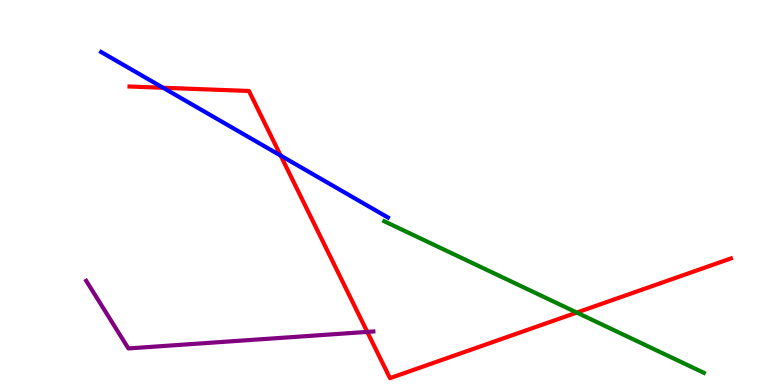[{'lines': ['blue', 'red'], 'intersections': [{'x': 2.1, 'y': 7.72}, {'x': 3.62, 'y': 5.96}]}, {'lines': ['green', 'red'], 'intersections': [{'x': 7.44, 'y': 1.88}]}, {'lines': ['purple', 'red'], 'intersections': [{'x': 4.74, 'y': 1.38}]}, {'lines': ['blue', 'green'], 'intersections': []}, {'lines': ['blue', 'purple'], 'intersections': []}, {'lines': ['green', 'purple'], 'intersections': []}]